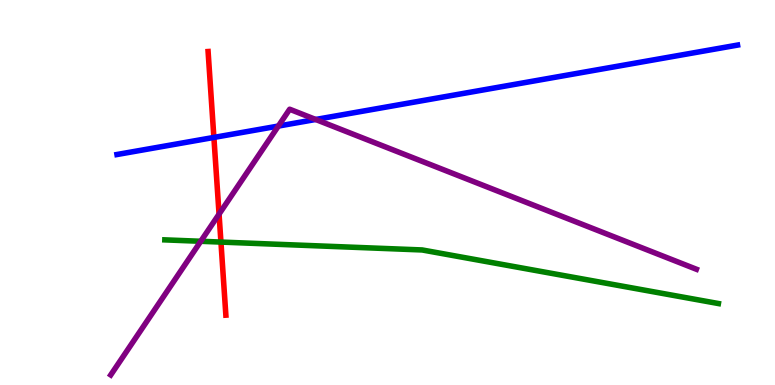[{'lines': ['blue', 'red'], 'intersections': [{'x': 2.76, 'y': 6.43}]}, {'lines': ['green', 'red'], 'intersections': [{'x': 2.85, 'y': 3.71}]}, {'lines': ['purple', 'red'], 'intersections': [{'x': 2.83, 'y': 4.44}]}, {'lines': ['blue', 'green'], 'intersections': []}, {'lines': ['blue', 'purple'], 'intersections': [{'x': 3.59, 'y': 6.73}, {'x': 4.07, 'y': 6.9}]}, {'lines': ['green', 'purple'], 'intersections': [{'x': 2.59, 'y': 3.73}]}]